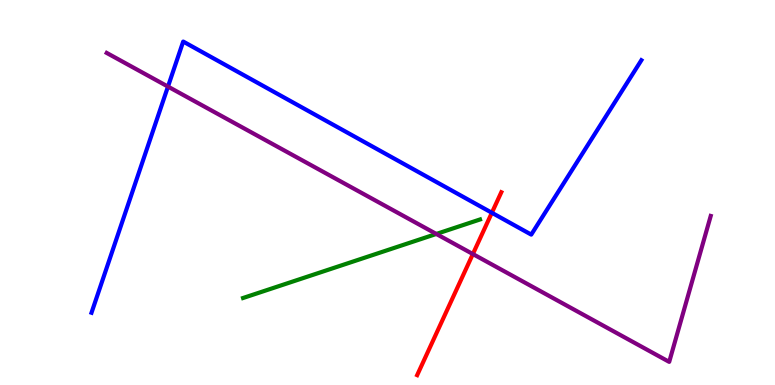[{'lines': ['blue', 'red'], 'intersections': [{'x': 6.35, 'y': 4.47}]}, {'lines': ['green', 'red'], 'intersections': []}, {'lines': ['purple', 'red'], 'intersections': [{'x': 6.1, 'y': 3.4}]}, {'lines': ['blue', 'green'], 'intersections': []}, {'lines': ['blue', 'purple'], 'intersections': [{'x': 2.17, 'y': 7.75}]}, {'lines': ['green', 'purple'], 'intersections': [{'x': 5.63, 'y': 3.92}]}]